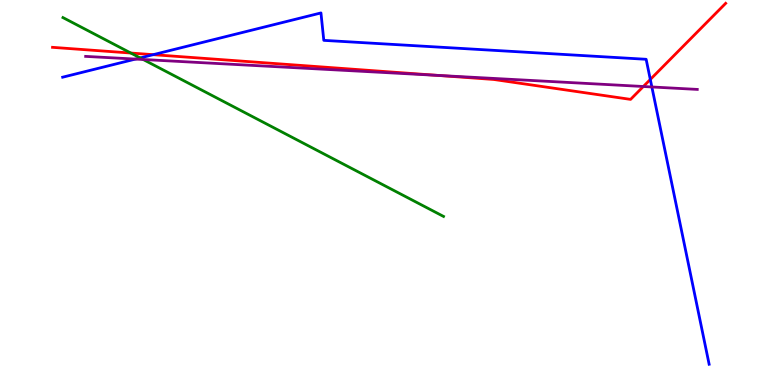[{'lines': ['blue', 'red'], 'intersections': [{'x': 1.98, 'y': 8.58}, {'x': 8.39, 'y': 7.94}]}, {'lines': ['green', 'red'], 'intersections': [{'x': 1.69, 'y': 8.62}]}, {'lines': ['purple', 'red'], 'intersections': [{'x': 5.65, 'y': 8.04}, {'x': 8.3, 'y': 7.75}]}, {'lines': ['blue', 'green'], 'intersections': [{'x': 1.81, 'y': 8.5}]}, {'lines': ['blue', 'purple'], 'intersections': [{'x': 1.75, 'y': 8.47}, {'x': 8.41, 'y': 7.74}]}, {'lines': ['green', 'purple'], 'intersections': [{'x': 1.85, 'y': 8.45}]}]